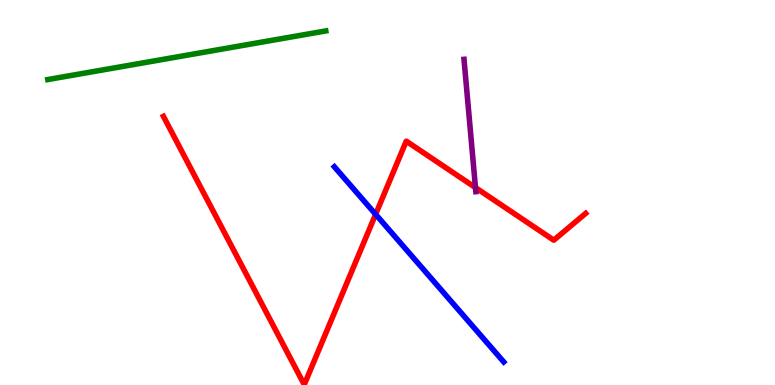[{'lines': ['blue', 'red'], 'intersections': [{'x': 4.85, 'y': 4.43}]}, {'lines': ['green', 'red'], 'intersections': []}, {'lines': ['purple', 'red'], 'intersections': [{'x': 6.14, 'y': 5.13}]}, {'lines': ['blue', 'green'], 'intersections': []}, {'lines': ['blue', 'purple'], 'intersections': []}, {'lines': ['green', 'purple'], 'intersections': []}]